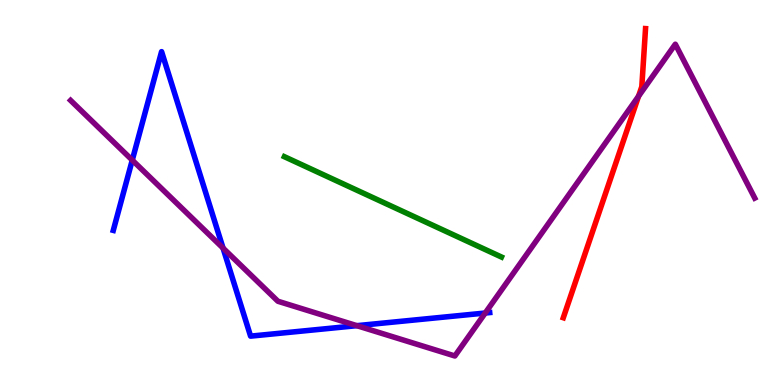[{'lines': ['blue', 'red'], 'intersections': []}, {'lines': ['green', 'red'], 'intersections': []}, {'lines': ['purple', 'red'], 'intersections': [{'x': 8.24, 'y': 7.5}]}, {'lines': ['blue', 'green'], 'intersections': []}, {'lines': ['blue', 'purple'], 'intersections': [{'x': 1.71, 'y': 5.84}, {'x': 2.88, 'y': 3.56}, {'x': 4.6, 'y': 1.54}, {'x': 6.26, 'y': 1.87}]}, {'lines': ['green', 'purple'], 'intersections': []}]